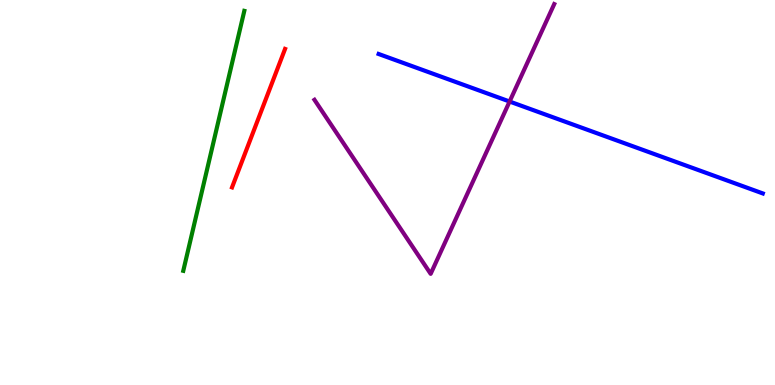[{'lines': ['blue', 'red'], 'intersections': []}, {'lines': ['green', 'red'], 'intersections': []}, {'lines': ['purple', 'red'], 'intersections': []}, {'lines': ['blue', 'green'], 'intersections': []}, {'lines': ['blue', 'purple'], 'intersections': [{'x': 6.58, 'y': 7.36}]}, {'lines': ['green', 'purple'], 'intersections': []}]